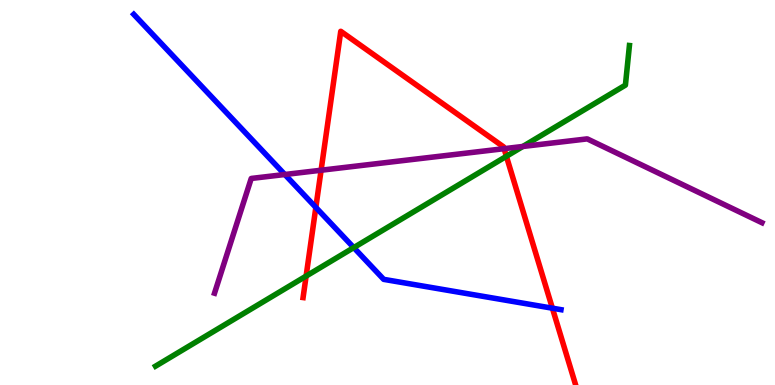[{'lines': ['blue', 'red'], 'intersections': [{'x': 4.08, 'y': 4.61}, {'x': 7.13, 'y': 1.99}]}, {'lines': ['green', 'red'], 'intersections': [{'x': 3.95, 'y': 2.83}, {'x': 6.53, 'y': 5.94}]}, {'lines': ['purple', 'red'], 'intersections': [{'x': 4.14, 'y': 5.58}, {'x': 6.5, 'y': 6.14}]}, {'lines': ['blue', 'green'], 'intersections': [{'x': 4.56, 'y': 3.57}]}, {'lines': ['blue', 'purple'], 'intersections': [{'x': 3.68, 'y': 5.47}]}, {'lines': ['green', 'purple'], 'intersections': [{'x': 6.75, 'y': 6.2}]}]